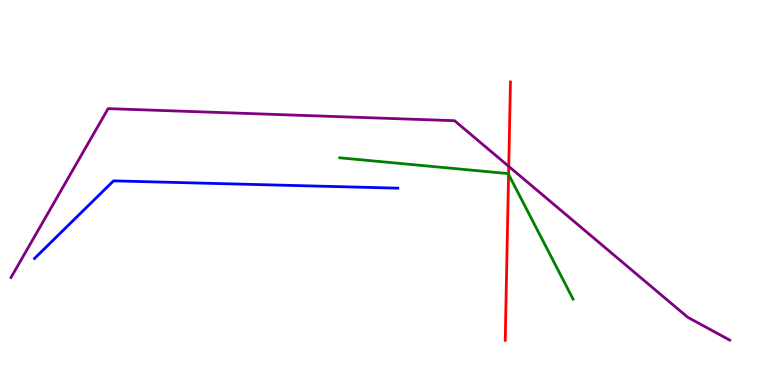[{'lines': ['blue', 'red'], 'intersections': []}, {'lines': ['green', 'red'], 'intersections': [{'x': 6.56, 'y': 5.47}]}, {'lines': ['purple', 'red'], 'intersections': [{'x': 6.56, 'y': 5.68}]}, {'lines': ['blue', 'green'], 'intersections': []}, {'lines': ['blue', 'purple'], 'intersections': []}, {'lines': ['green', 'purple'], 'intersections': []}]